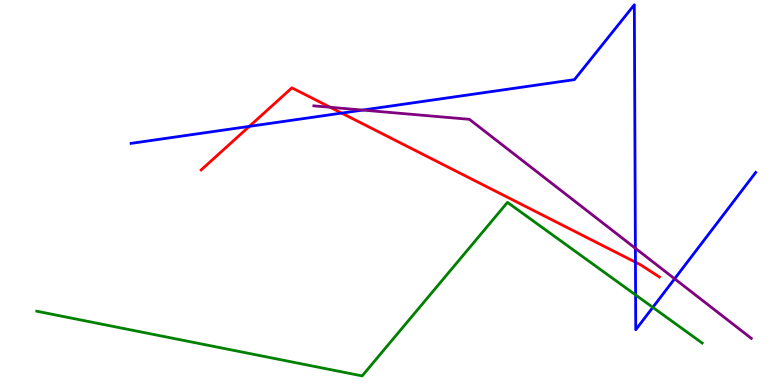[{'lines': ['blue', 'red'], 'intersections': [{'x': 3.22, 'y': 6.72}, {'x': 4.41, 'y': 7.06}, {'x': 8.2, 'y': 3.19}]}, {'lines': ['green', 'red'], 'intersections': []}, {'lines': ['purple', 'red'], 'intersections': [{'x': 4.26, 'y': 7.21}]}, {'lines': ['blue', 'green'], 'intersections': [{'x': 8.2, 'y': 2.34}, {'x': 8.42, 'y': 2.02}]}, {'lines': ['blue', 'purple'], 'intersections': [{'x': 4.68, 'y': 7.14}, {'x': 8.2, 'y': 3.55}, {'x': 8.7, 'y': 2.76}]}, {'lines': ['green', 'purple'], 'intersections': []}]